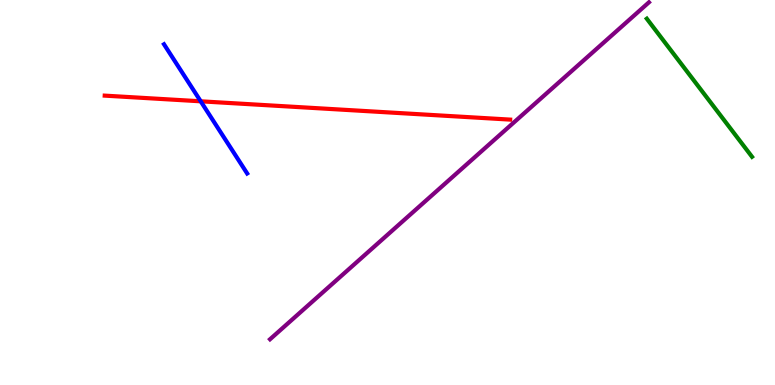[{'lines': ['blue', 'red'], 'intersections': [{'x': 2.59, 'y': 7.37}]}, {'lines': ['green', 'red'], 'intersections': []}, {'lines': ['purple', 'red'], 'intersections': []}, {'lines': ['blue', 'green'], 'intersections': []}, {'lines': ['blue', 'purple'], 'intersections': []}, {'lines': ['green', 'purple'], 'intersections': []}]